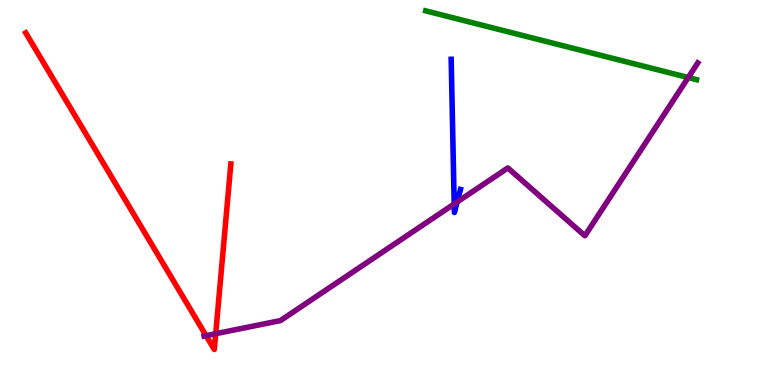[{'lines': ['blue', 'red'], 'intersections': []}, {'lines': ['green', 'red'], 'intersections': []}, {'lines': ['purple', 'red'], 'intersections': [{'x': 2.66, 'y': 1.28}, {'x': 2.78, 'y': 1.33}]}, {'lines': ['blue', 'green'], 'intersections': []}, {'lines': ['blue', 'purple'], 'intersections': [{'x': 5.86, 'y': 4.7}, {'x': 5.9, 'y': 4.75}]}, {'lines': ['green', 'purple'], 'intersections': [{'x': 8.88, 'y': 7.99}]}]